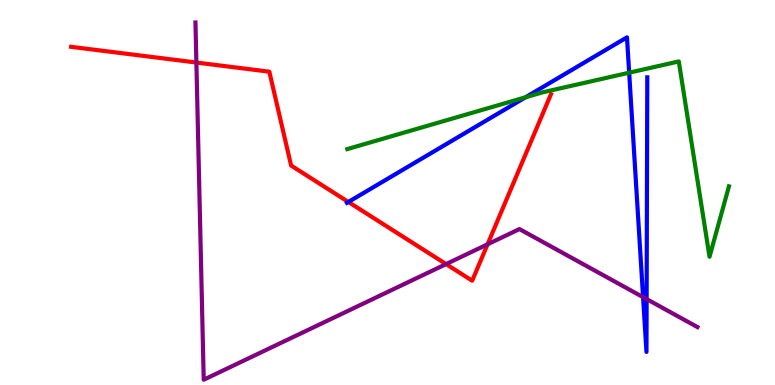[{'lines': ['blue', 'red'], 'intersections': [{'x': 4.5, 'y': 4.75}]}, {'lines': ['green', 'red'], 'intersections': []}, {'lines': ['purple', 'red'], 'intersections': [{'x': 2.53, 'y': 8.38}, {'x': 5.76, 'y': 3.14}, {'x': 6.29, 'y': 3.65}]}, {'lines': ['blue', 'green'], 'intersections': [{'x': 6.78, 'y': 7.47}, {'x': 8.12, 'y': 8.11}]}, {'lines': ['blue', 'purple'], 'intersections': [{'x': 8.3, 'y': 2.28}, {'x': 8.34, 'y': 2.23}]}, {'lines': ['green', 'purple'], 'intersections': []}]